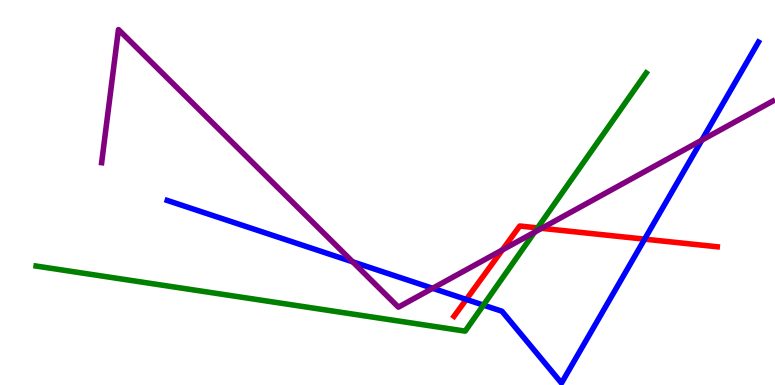[{'lines': ['blue', 'red'], 'intersections': [{'x': 6.02, 'y': 2.22}, {'x': 8.32, 'y': 3.79}]}, {'lines': ['green', 'red'], 'intersections': [{'x': 6.94, 'y': 4.08}]}, {'lines': ['purple', 'red'], 'intersections': [{'x': 6.48, 'y': 3.51}, {'x': 6.99, 'y': 4.07}]}, {'lines': ['blue', 'green'], 'intersections': [{'x': 6.24, 'y': 2.08}]}, {'lines': ['blue', 'purple'], 'intersections': [{'x': 4.55, 'y': 3.2}, {'x': 5.58, 'y': 2.51}, {'x': 9.06, 'y': 6.36}]}, {'lines': ['green', 'purple'], 'intersections': [{'x': 6.9, 'y': 3.97}]}]